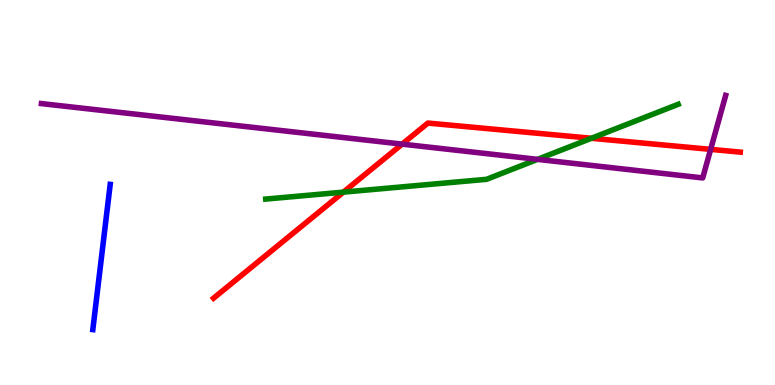[{'lines': ['blue', 'red'], 'intersections': []}, {'lines': ['green', 'red'], 'intersections': [{'x': 4.43, 'y': 5.01}, {'x': 7.63, 'y': 6.41}]}, {'lines': ['purple', 'red'], 'intersections': [{'x': 5.19, 'y': 6.26}, {'x': 9.17, 'y': 6.12}]}, {'lines': ['blue', 'green'], 'intersections': []}, {'lines': ['blue', 'purple'], 'intersections': []}, {'lines': ['green', 'purple'], 'intersections': [{'x': 6.94, 'y': 5.86}]}]